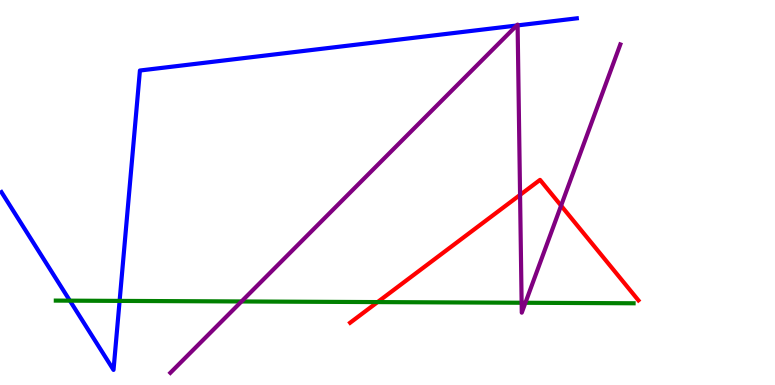[{'lines': ['blue', 'red'], 'intersections': []}, {'lines': ['green', 'red'], 'intersections': [{'x': 4.87, 'y': 2.15}]}, {'lines': ['purple', 'red'], 'intersections': [{'x': 6.71, 'y': 4.94}, {'x': 7.24, 'y': 4.66}]}, {'lines': ['blue', 'green'], 'intersections': [{'x': 0.902, 'y': 2.19}, {'x': 1.54, 'y': 2.18}]}, {'lines': ['blue', 'purple'], 'intersections': [{'x': 6.67, 'y': 9.34}, {'x': 6.68, 'y': 9.34}]}, {'lines': ['green', 'purple'], 'intersections': [{'x': 3.12, 'y': 2.17}, {'x': 6.73, 'y': 2.14}, {'x': 6.78, 'y': 2.14}]}]